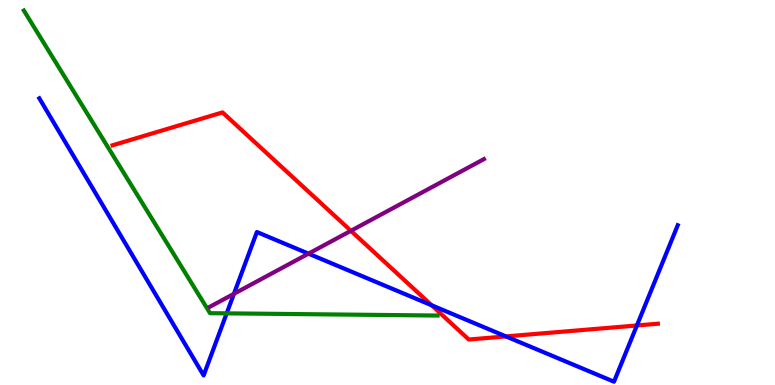[{'lines': ['blue', 'red'], 'intersections': [{'x': 5.57, 'y': 2.07}, {'x': 6.53, 'y': 1.26}, {'x': 8.22, 'y': 1.55}]}, {'lines': ['green', 'red'], 'intersections': []}, {'lines': ['purple', 'red'], 'intersections': [{'x': 4.53, 'y': 4.01}]}, {'lines': ['blue', 'green'], 'intersections': [{'x': 2.92, 'y': 1.86}]}, {'lines': ['blue', 'purple'], 'intersections': [{'x': 3.02, 'y': 2.37}, {'x': 3.98, 'y': 3.41}]}, {'lines': ['green', 'purple'], 'intersections': []}]